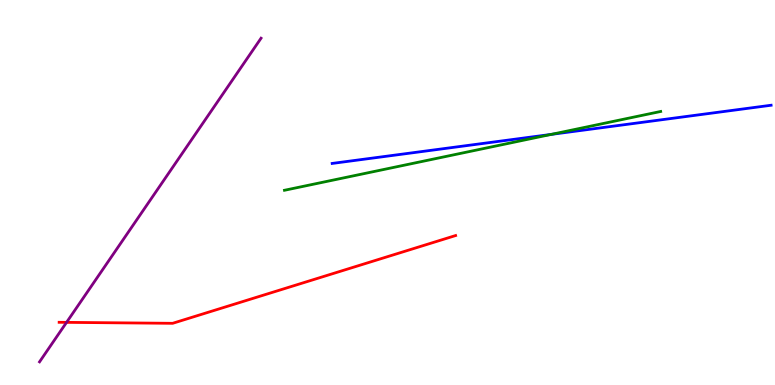[{'lines': ['blue', 'red'], 'intersections': []}, {'lines': ['green', 'red'], 'intersections': []}, {'lines': ['purple', 'red'], 'intersections': [{'x': 0.859, 'y': 1.63}]}, {'lines': ['blue', 'green'], 'intersections': [{'x': 7.11, 'y': 6.51}]}, {'lines': ['blue', 'purple'], 'intersections': []}, {'lines': ['green', 'purple'], 'intersections': []}]